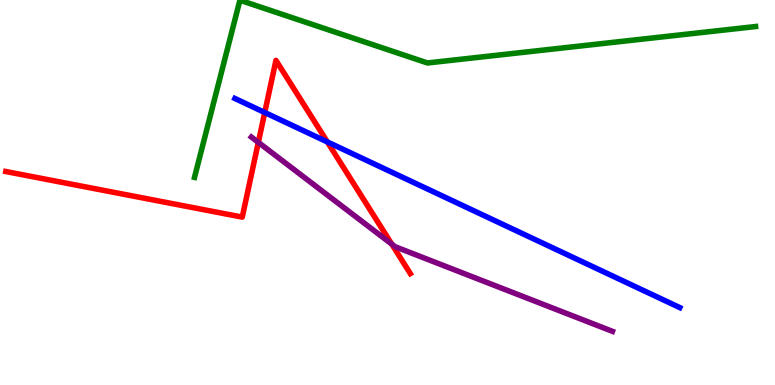[{'lines': ['blue', 'red'], 'intersections': [{'x': 3.42, 'y': 7.08}, {'x': 4.22, 'y': 6.31}]}, {'lines': ['green', 'red'], 'intersections': []}, {'lines': ['purple', 'red'], 'intersections': [{'x': 3.33, 'y': 6.3}, {'x': 5.06, 'y': 3.66}]}, {'lines': ['blue', 'green'], 'intersections': []}, {'lines': ['blue', 'purple'], 'intersections': []}, {'lines': ['green', 'purple'], 'intersections': []}]